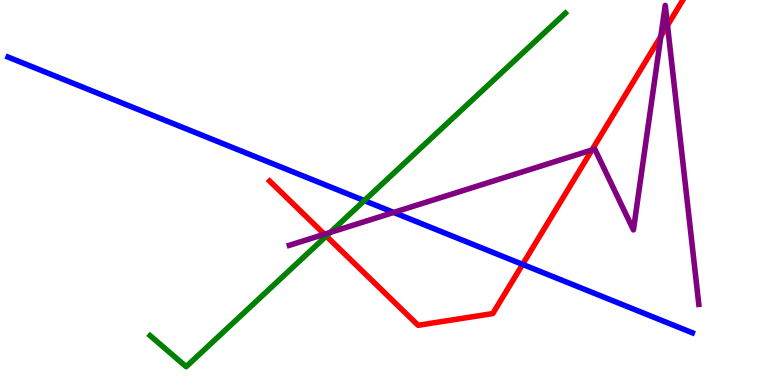[{'lines': ['blue', 'red'], 'intersections': [{'x': 6.74, 'y': 3.13}]}, {'lines': ['green', 'red'], 'intersections': [{'x': 4.21, 'y': 3.87}]}, {'lines': ['purple', 'red'], 'intersections': [{'x': 4.19, 'y': 3.92}, {'x': 7.64, 'y': 6.1}, {'x': 8.53, 'y': 9.06}, {'x': 8.61, 'y': 9.34}]}, {'lines': ['blue', 'green'], 'intersections': [{'x': 4.7, 'y': 4.79}]}, {'lines': ['blue', 'purple'], 'intersections': [{'x': 5.08, 'y': 4.48}]}, {'lines': ['green', 'purple'], 'intersections': [{'x': 4.26, 'y': 3.96}]}]